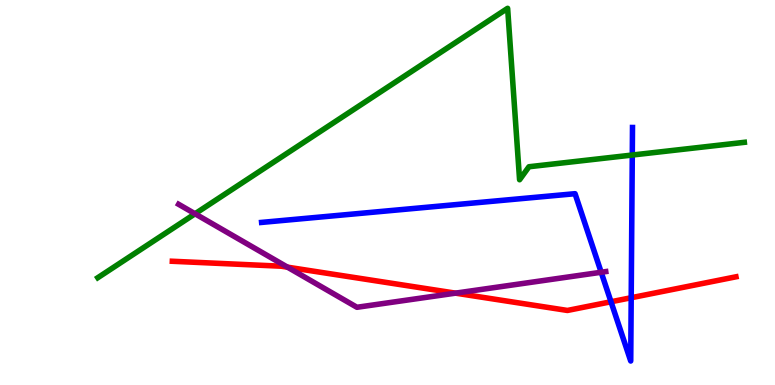[{'lines': ['blue', 'red'], 'intersections': [{'x': 7.88, 'y': 2.16}, {'x': 8.14, 'y': 2.27}]}, {'lines': ['green', 'red'], 'intersections': []}, {'lines': ['purple', 'red'], 'intersections': [{'x': 3.71, 'y': 3.06}, {'x': 5.88, 'y': 2.39}]}, {'lines': ['blue', 'green'], 'intersections': [{'x': 8.16, 'y': 5.97}]}, {'lines': ['blue', 'purple'], 'intersections': [{'x': 7.76, 'y': 2.93}]}, {'lines': ['green', 'purple'], 'intersections': [{'x': 2.52, 'y': 4.45}]}]